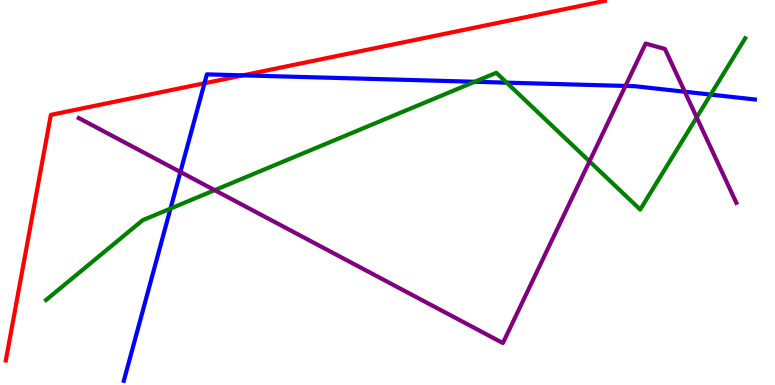[{'lines': ['blue', 'red'], 'intersections': [{'x': 2.64, 'y': 7.84}, {'x': 3.13, 'y': 8.04}]}, {'lines': ['green', 'red'], 'intersections': []}, {'lines': ['purple', 'red'], 'intersections': []}, {'lines': ['blue', 'green'], 'intersections': [{'x': 2.2, 'y': 4.58}, {'x': 6.13, 'y': 7.88}, {'x': 6.54, 'y': 7.85}, {'x': 9.17, 'y': 7.54}]}, {'lines': ['blue', 'purple'], 'intersections': [{'x': 2.33, 'y': 5.53}, {'x': 8.07, 'y': 7.77}, {'x': 8.84, 'y': 7.62}]}, {'lines': ['green', 'purple'], 'intersections': [{'x': 2.77, 'y': 5.06}, {'x': 7.61, 'y': 5.81}, {'x': 8.99, 'y': 6.95}]}]